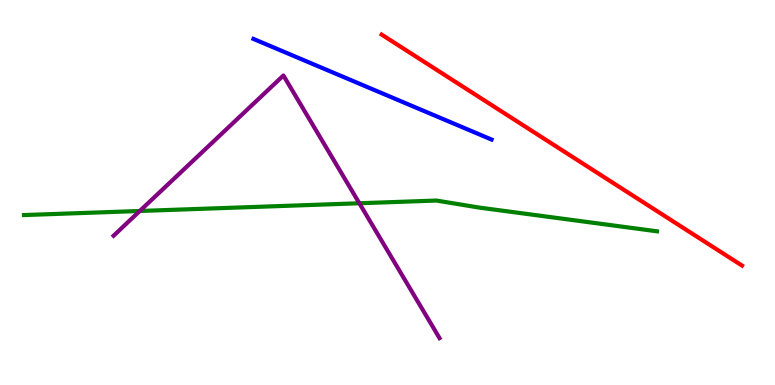[{'lines': ['blue', 'red'], 'intersections': []}, {'lines': ['green', 'red'], 'intersections': []}, {'lines': ['purple', 'red'], 'intersections': []}, {'lines': ['blue', 'green'], 'intersections': []}, {'lines': ['blue', 'purple'], 'intersections': []}, {'lines': ['green', 'purple'], 'intersections': [{'x': 1.8, 'y': 4.52}, {'x': 4.64, 'y': 4.72}]}]